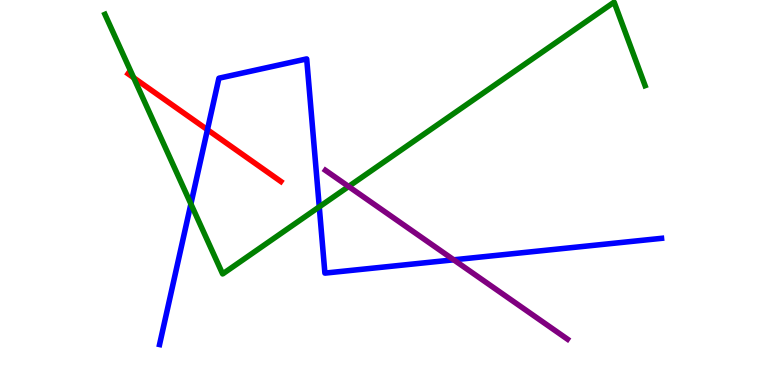[{'lines': ['blue', 'red'], 'intersections': [{'x': 2.68, 'y': 6.63}]}, {'lines': ['green', 'red'], 'intersections': [{'x': 1.72, 'y': 7.98}]}, {'lines': ['purple', 'red'], 'intersections': []}, {'lines': ['blue', 'green'], 'intersections': [{'x': 2.46, 'y': 4.7}, {'x': 4.12, 'y': 4.63}]}, {'lines': ['blue', 'purple'], 'intersections': [{'x': 5.85, 'y': 3.25}]}, {'lines': ['green', 'purple'], 'intersections': [{'x': 4.5, 'y': 5.16}]}]